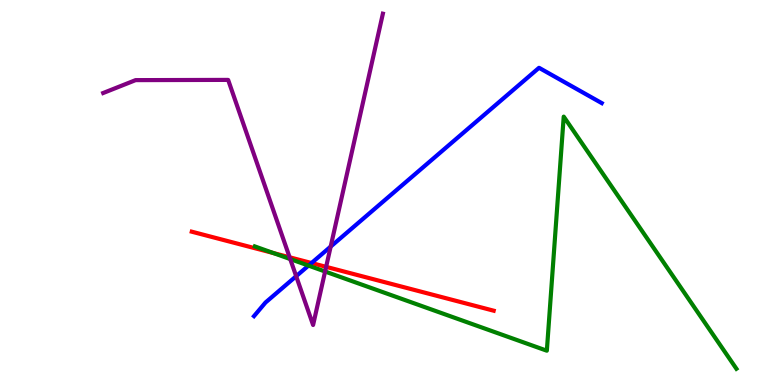[{'lines': ['blue', 'red'], 'intersections': [{'x': 4.02, 'y': 3.17}]}, {'lines': ['green', 'red'], 'intersections': [{'x': 3.53, 'y': 3.43}]}, {'lines': ['purple', 'red'], 'intersections': [{'x': 3.74, 'y': 3.32}, {'x': 4.21, 'y': 3.07}]}, {'lines': ['blue', 'green'], 'intersections': [{'x': 3.98, 'y': 3.1}]}, {'lines': ['blue', 'purple'], 'intersections': [{'x': 3.82, 'y': 2.83}, {'x': 4.27, 'y': 3.6}]}, {'lines': ['green', 'purple'], 'intersections': [{'x': 3.75, 'y': 3.27}, {'x': 4.19, 'y': 2.95}]}]